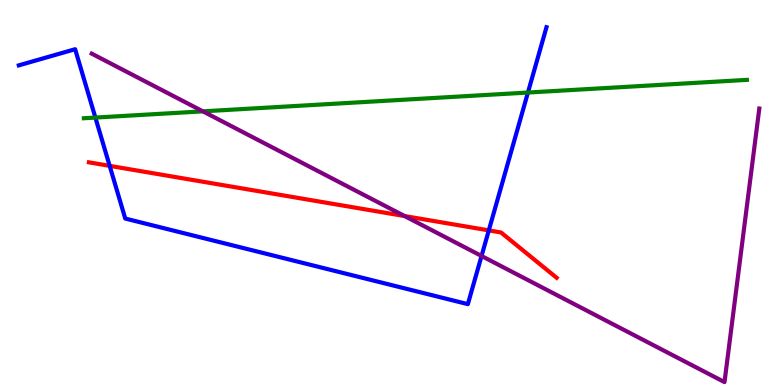[{'lines': ['blue', 'red'], 'intersections': [{'x': 1.42, 'y': 5.69}, {'x': 6.31, 'y': 4.02}]}, {'lines': ['green', 'red'], 'intersections': []}, {'lines': ['purple', 'red'], 'intersections': [{'x': 5.22, 'y': 4.39}]}, {'lines': ['blue', 'green'], 'intersections': [{'x': 1.23, 'y': 6.95}, {'x': 6.81, 'y': 7.6}]}, {'lines': ['blue', 'purple'], 'intersections': [{'x': 6.21, 'y': 3.35}]}, {'lines': ['green', 'purple'], 'intersections': [{'x': 2.62, 'y': 7.11}]}]